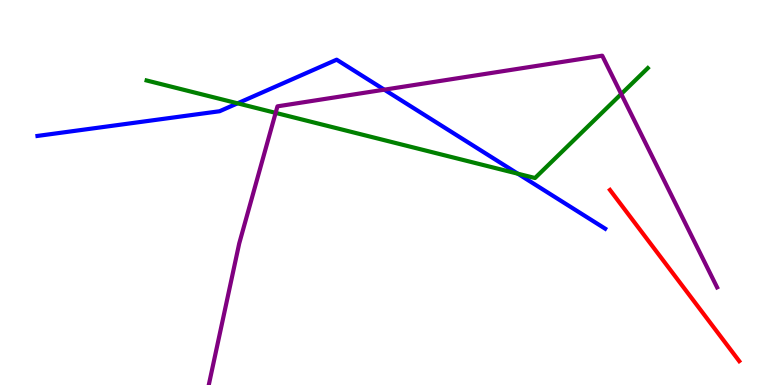[{'lines': ['blue', 'red'], 'intersections': []}, {'lines': ['green', 'red'], 'intersections': []}, {'lines': ['purple', 'red'], 'intersections': []}, {'lines': ['blue', 'green'], 'intersections': [{'x': 3.07, 'y': 7.32}, {'x': 6.68, 'y': 5.49}]}, {'lines': ['blue', 'purple'], 'intersections': [{'x': 4.96, 'y': 7.67}]}, {'lines': ['green', 'purple'], 'intersections': [{'x': 3.56, 'y': 7.07}, {'x': 8.02, 'y': 7.56}]}]